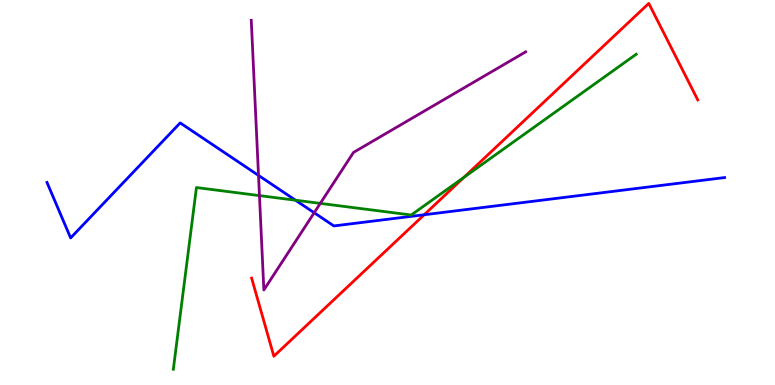[{'lines': ['blue', 'red'], 'intersections': [{'x': 5.47, 'y': 4.42}]}, {'lines': ['green', 'red'], 'intersections': [{'x': 5.99, 'y': 5.39}]}, {'lines': ['purple', 'red'], 'intersections': []}, {'lines': ['blue', 'green'], 'intersections': [{'x': 3.81, 'y': 4.8}]}, {'lines': ['blue', 'purple'], 'intersections': [{'x': 3.34, 'y': 5.44}, {'x': 4.05, 'y': 4.47}]}, {'lines': ['green', 'purple'], 'intersections': [{'x': 3.35, 'y': 4.92}, {'x': 4.13, 'y': 4.72}]}]